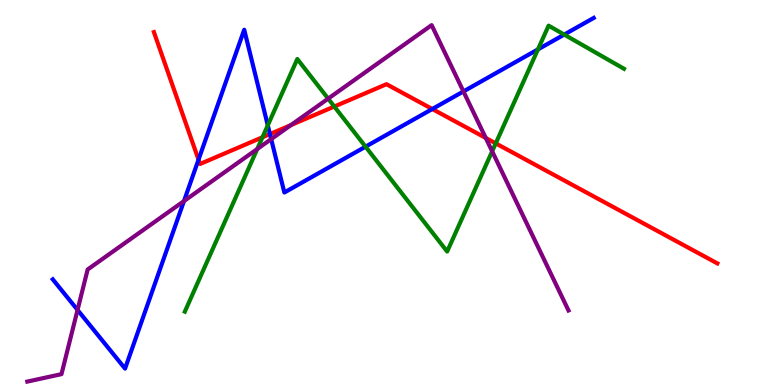[{'lines': ['blue', 'red'], 'intersections': [{'x': 2.56, 'y': 5.85}, {'x': 3.48, 'y': 6.52}, {'x': 5.58, 'y': 7.17}]}, {'lines': ['green', 'red'], 'intersections': [{'x': 3.39, 'y': 6.43}, {'x': 4.31, 'y': 7.23}, {'x': 6.4, 'y': 6.28}]}, {'lines': ['purple', 'red'], 'intersections': [{'x': 3.75, 'y': 6.75}, {'x': 6.27, 'y': 6.42}]}, {'lines': ['blue', 'green'], 'intersections': [{'x': 3.46, 'y': 6.74}, {'x': 4.72, 'y': 6.19}, {'x': 6.94, 'y': 8.72}, {'x': 7.28, 'y': 9.1}]}, {'lines': ['blue', 'purple'], 'intersections': [{'x': 1.0, 'y': 1.95}, {'x': 2.37, 'y': 4.78}, {'x': 3.5, 'y': 6.39}, {'x': 5.98, 'y': 7.62}]}, {'lines': ['green', 'purple'], 'intersections': [{'x': 3.32, 'y': 6.13}, {'x': 4.23, 'y': 7.44}, {'x': 6.35, 'y': 6.07}]}]